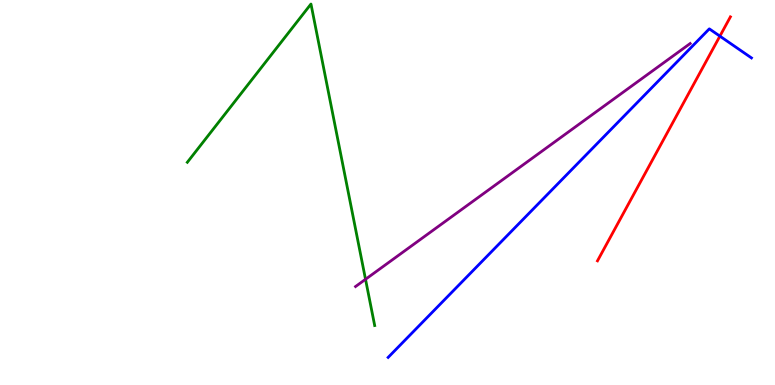[{'lines': ['blue', 'red'], 'intersections': [{'x': 9.29, 'y': 9.06}]}, {'lines': ['green', 'red'], 'intersections': []}, {'lines': ['purple', 'red'], 'intersections': []}, {'lines': ['blue', 'green'], 'intersections': []}, {'lines': ['blue', 'purple'], 'intersections': []}, {'lines': ['green', 'purple'], 'intersections': [{'x': 4.72, 'y': 2.75}]}]